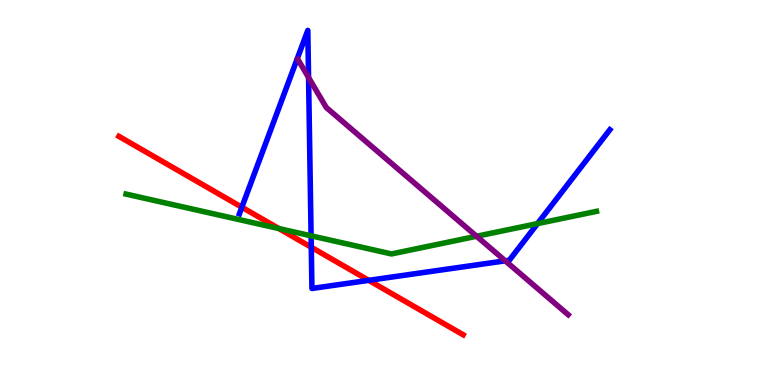[{'lines': ['blue', 'red'], 'intersections': [{'x': 3.12, 'y': 4.62}, {'x': 4.02, 'y': 3.58}, {'x': 4.76, 'y': 2.72}]}, {'lines': ['green', 'red'], 'intersections': [{'x': 3.6, 'y': 4.06}]}, {'lines': ['purple', 'red'], 'intersections': []}, {'lines': ['blue', 'green'], 'intersections': [{'x': 4.01, 'y': 3.87}, {'x': 6.94, 'y': 4.19}]}, {'lines': ['blue', 'purple'], 'intersections': [{'x': 3.98, 'y': 7.99}, {'x': 6.52, 'y': 3.23}]}, {'lines': ['green', 'purple'], 'intersections': [{'x': 6.15, 'y': 3.86}]}]